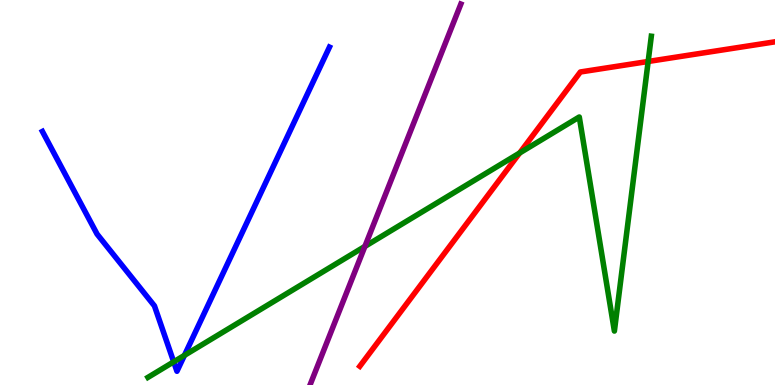[{'lines': ['blue', 'red'], 'intersections': []}, {'lines': ['green', 'red'], 'intersections': [{'x': 6.71, 'y': 6.03}, {'x': 8.36, 'y': 8.4}]}, {'lines': ['purple', 'red'], 'intersections': []}, {'lines': ['blue', 'green'], 'intersections': [{'x': 2.24, 'y': 0.602}, {'x': 2.38, 'y': 0.77}]}, {'lines': ['blue', 'purple'], 'intersections': []}, {'lines': ['green', 'purple'], 'intersections': [{'x': 4.71, 'y': 3.6}]}]